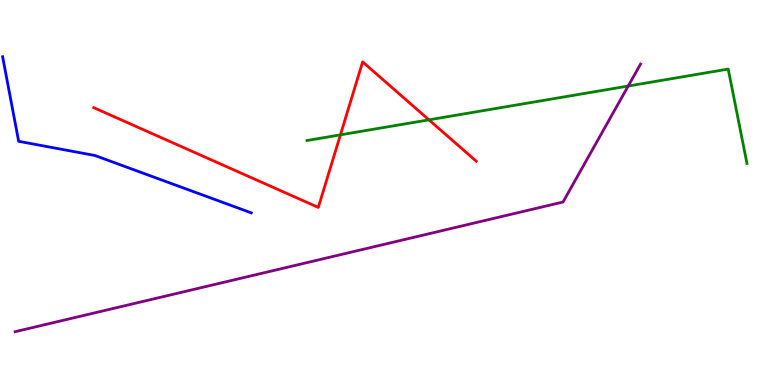[{'lines': ['blue', 'red'], 'intersections': []}, {'lines': ['green', 'red'], 'intersections': [{'x': 4.39, 'y': 6.5}, {'x': 5.53, 'y': 6.89}]}, {'lines': ['purple', 'red'], 'intersections': []}, {'lines': ['blue', 'green'], 'intersections': []}, {'lines': ['blue', 'purple'], 'intersections': []}, {'lines': ['green', 'purple'], 'intersections': [{'x': 8.11, 'y': 7.77}]}]